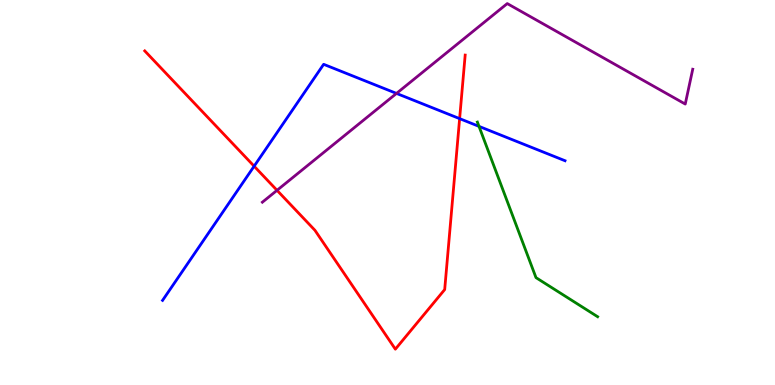[{'lines': ['blue', 'red'], 'intersections': [{'x': 3.28, 'y': 5.68}, {'x': 5.93, 'y': 6.92}]}, {'lines': ['green', 'red'], 'intersections': []}, {'lines': ['purple', 'red'], 'intersections': [{'x': 3.57, 'y': 5.06}]}, {'lines': ['blue', 'green'], 'intersections': [{'x': 6.18, 'y': 6.72}]}, {'lines': ['blue', 'purple'], 'intersections': [{'x': 5.12, 'y': 7.57}]}, {'lines': ['green', 'purple'], 'intersections': []}]